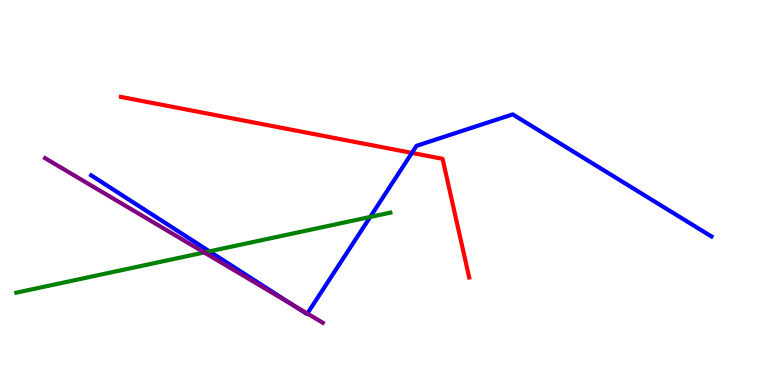[{'lines': ['blue', 'red'], 'intersections': [{'x': 5.31, 'y': 6.03}]}, {'lines': ['green', 'red'], 'intersections': []}, {'lines': ['purple', 'red'], 'intersections': []}, {'lines': ['blue', 'green'], 'intersections': [{'x': 2.7, 'y': 3.47}, {'x': 4.78, 'y': 4.36}]}, {'lines': ['blue', 'purple'], 'intersections': [{'x': 3.78, 'y': 2.08}, {'x': 3.97, 'y': 1.86}]}, {'lines': ['green', 'purple'], 'intersections': [{'x': 2.64, 'y': 3.44}]}]